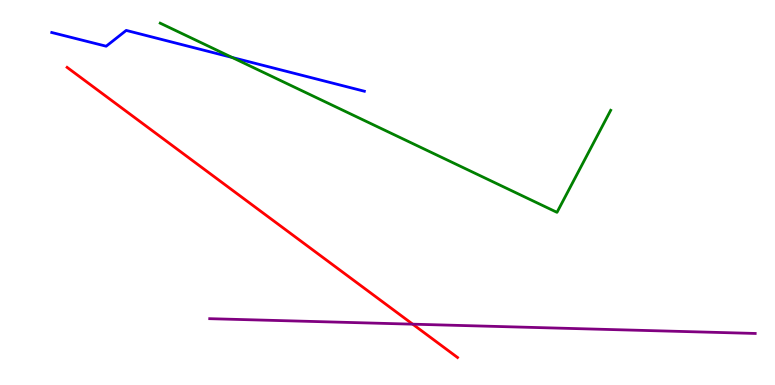[{'lines': ['blue', 'red'], 'intersections': []}, {'lines': ['green', 'red'], 'intersections': []}, {'lines': ['purple', 'red'], 'intersections': [{'x': 5.33, 'y': 1.58}]}, {'lines': ['blue', 'green'], 'intersections': [{'x': 3.0, 'y': 8.51}]}, {'lines': ['blue', 'purple'], 'intersections': []}, {'lines': ['green', 'purple'], 'intersections': []}]